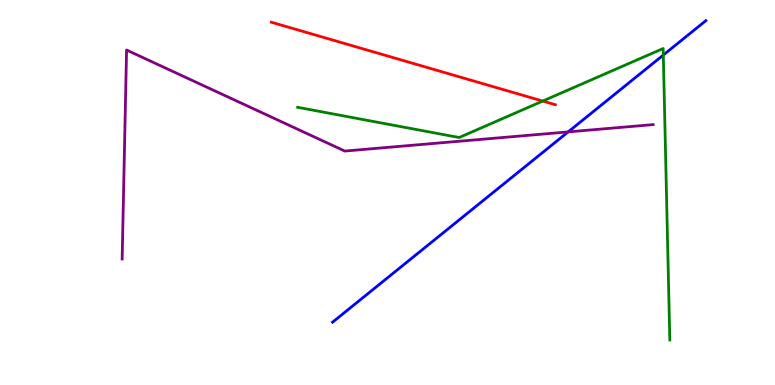[{'lines': ['blue', 'red'], 'intersections': []}, {'lines': ['green', 'red'], 'intersections': [{'x': 7.0, 'y': 7.38}]}, {'lines': ['purple', 'red'], 'intersections': []}, {'lines': ['blue', 'green'], 'intersections': [{'x': 8.56, 'y': 8.57}]}, {'lines': ['blue', 'purple'], 'intersections': [{'x': 7.33, 'y': 6.57}]}, {'lines': ['green', 'purple'], 'intersections': []}]